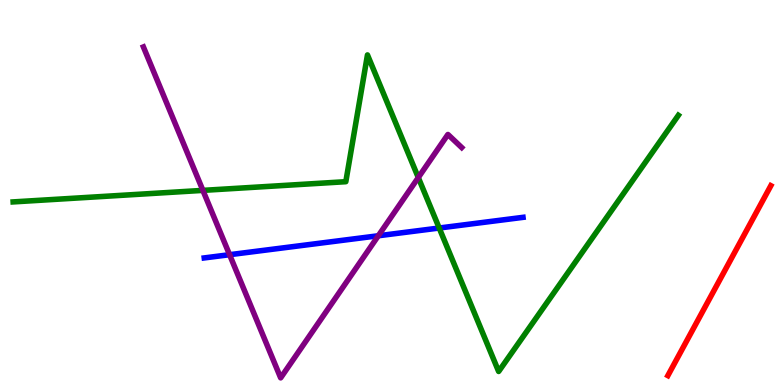[{'lines': ['blue', 'red'], 'intersections': []}, {'lines': ['green', 'red'], 'intersections': []}, {'lines': ['purple', 'red'], 'intersections': []}, {'lines': ['blue', 'green'], 'intersections': [{'x': 5.67, 'y': 4.08}]}, {'lines': ['blue', 'purple'], 'intersections': [{'x': 2.96, 'y': 3.38}, {'x': 4.88, 'y': 3.88}]}, {'lines': ['green', 'purple'], 'intersections': [{'x': 2.62, 'y': 5.06}, {'x': 5.4, 'y': 5.39}]}]